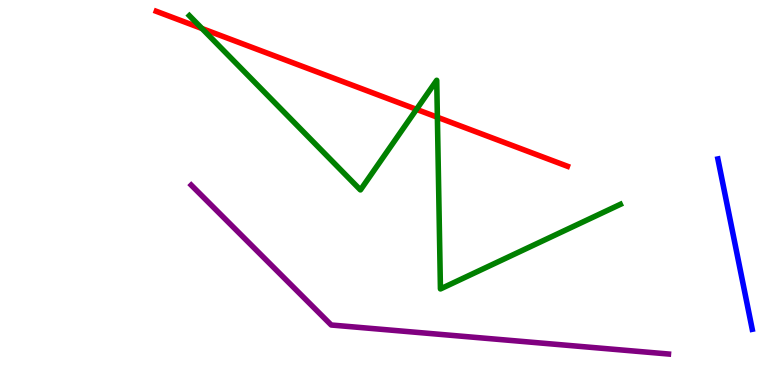[{'lines': ['blue', 'red'], 'intersections': []}, {'lines': ['green', 'red'], 'intersections': [{'x': 2.61, 'y': 9.26}, {'x': 5.37, 'y': 7.16}, {'x': 5.64, 'y': 6.95}]}, {'lines': ['purple', 'red'], 'intersections': []}, {'lines': ['blue', 'green'], 'intersections': []}, {'lines': ['blue', 'purple'], 'intersections': []}, {'lines': ['green', 'purple'], 'intersections': []}]